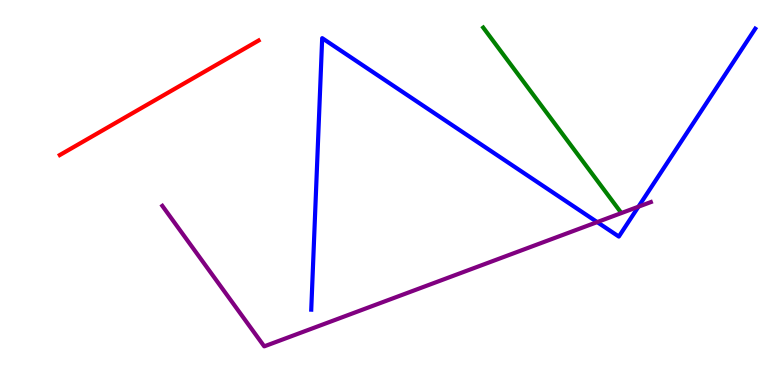[{'lines': ['blue', 'red'], 'intersections': []}, {'lines': ['green', 'red'], 'intersections': []}, {'lines': ['purple', 'red'], 'intersections': []}, {'lines': ['blue', 'green'], 'intersections': []}, {'lines': ['blue', 'purple'], 'intersections': [{'x': 7.71, 'y': 4.23}, {'x': 8.24, 'y': 4.63}]}, {'lines': ['green', 'purple'], 'intersections': []}]